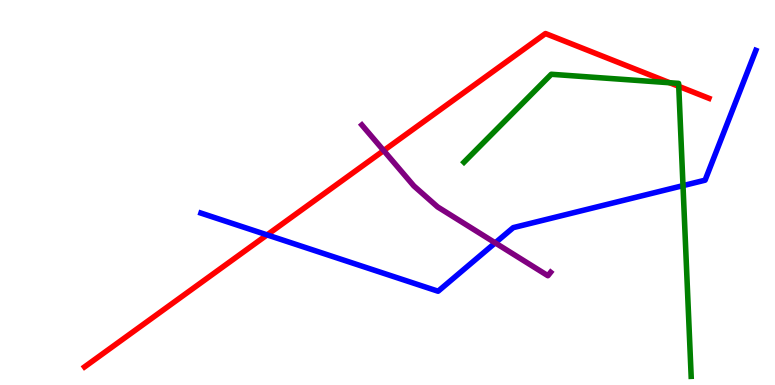[{'lines': ['blue', 'red'], 'intersections': [{'x': 3.45, 'y': 3.9}]}, {'lines': ['green', 'red'], 'intersections': [{'x': 8.64, 'y': 7.85}, {'x': 8.76, 'y': 7.76}]}, {'lines': ['purple', 'red'], 'intersections': [{'x': 4.95, 'y': 6.09}]}, {'lines': ['blue', 'green'], 'intersections': [{'x': 8.81, 'y': 5.18}]}, {'lines': ['blue', 'purple'], 'intersections': [{'x': 6.39, 'y': 3.69}]}, {'lines': ['green', 'purple'], 'intersections': []}]